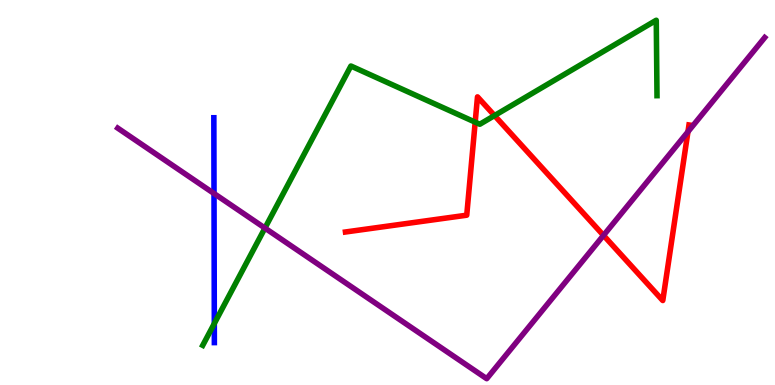[{'lines': ['blue', 'red'], 'intersections': []}, {'lines': ['green', 'red'], 'intersections': [{'x': 6.13, 'y': 6.83}, {'x': 6.38, 'y': 7.0}]}, {'lines': ['purple', 'red'], 'intersections': [{'x': 7.79, 'y': 3.89}, {'x': 8.88, 'y': 6.58}]}, {'lines': ['blue', 'green'], 'intersections': [{'x': 2.77, 'y': 1.6}]}, {'lines': ['blue', 'purple'], 'intersections': [{'x': 2.76, 'y': 4.97}]}, {'lines': ['green', 'purple'], 'intersections': [{'x': 3.42, 'y': 4.08}]}]